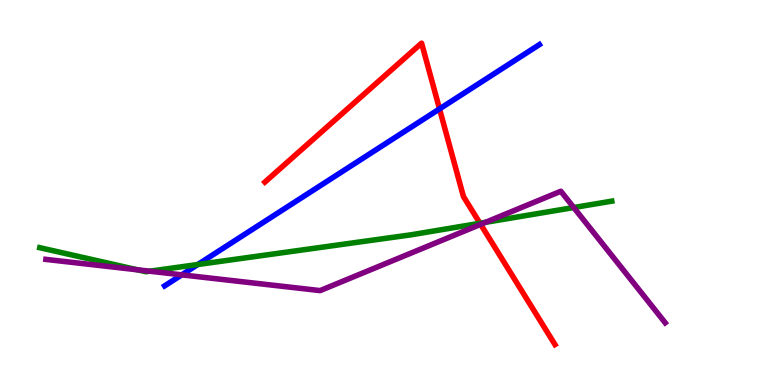[{'lines': ['blue', 'red'], 'intersections': [{'x': 5.67, 'y': 7.17}]}, {'lines': ['green', 'red'], 'intersections': [{'x': 6.19, 'y': 4.2}]}, {'lines': ['purple', 'red'], 'intersections': [{'x': 6.2, 'y': 4.17}]}, {'lines': ['blue', 'green'], 'intersections': [{'x': 2.55, 'y': 3.13}]}, {'lines': ['blue', 'purple'], 'intersections': [{'x': 2.35, 'y': 2.86}]}, {'lines': ['green', 'purple'], 'intersections': [{'x': 1.77, 'y': 2.99}, {'x': 1.93, 'y': 2.96}, {'x': 6.27, 'y': 4.23}, {'x': 7.4, 'y': 4.61}]}]